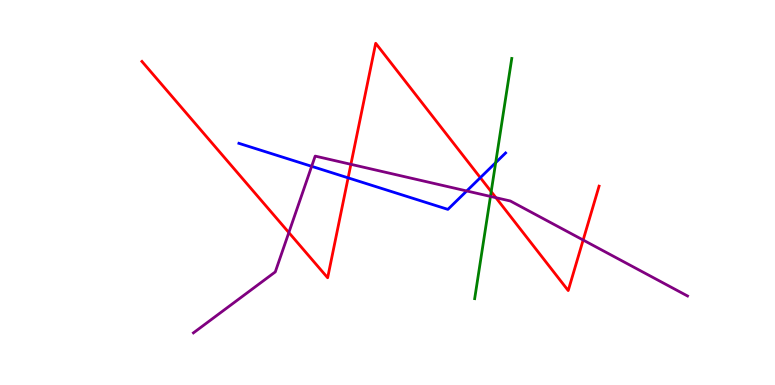[{'lines': ['blue', 'red'], 'intersections': [{'x': 4.49, 'y': 5.38}, {'x': 6.2, 'y': 5.39}]}, {'lines': ['green', 'red'], 'intersections': [{'x': 6.34, 'y': 5.02}]}, {'lines': ['purple', 'red'], 'intersections': [{'x': 3.73, 'y': 3.96}, {'x': 4.53, 'y': 5.73}, {'x': 6.4, 'y': 4.87}, {'x': 7.52, 'y': 3.77}]}, {'lines': ['blue', 'green'], 'intersections': [{'x': 6.4, 'y': 5.77}]}, {'lines': ['blue', 'purple'], 'intersections': [{'x': 4.02, 'y': 5.68}, {'x': 6.02, 'y': 5.04}]}, {'lines': ['green', 'purple'], 'intersections': [{'x': 6.33, 'y': 4.9}]}]